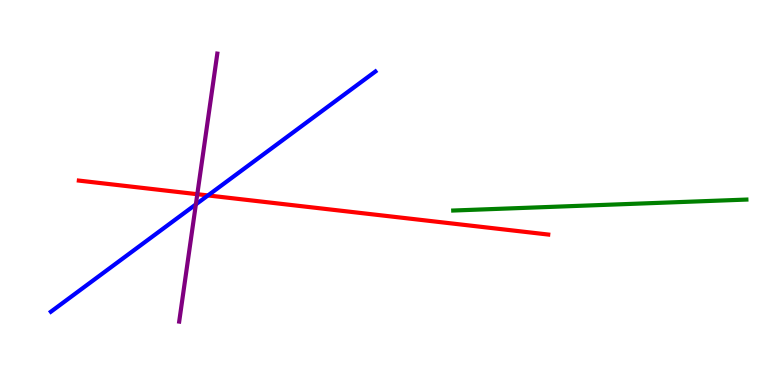[{'lines': ['blue', 'red'], 'intersections': [{'x': 2.68, 'y': 4.92}]}, {'lines': ['green', 'red'], 'intersections': []}, {'lines': ['purple', 'red'], 'intersections': [{'x': 2.55, 'y': 4.96}]}, {'lines': ['blue', 'green'], 'intersections': []}, {'lines': ['blue', 'purple'], 'intersections': [{'x': 2.53, 'y': 4.69}]}, {'lines': ['green', 'purple'], 'intersections': []}]